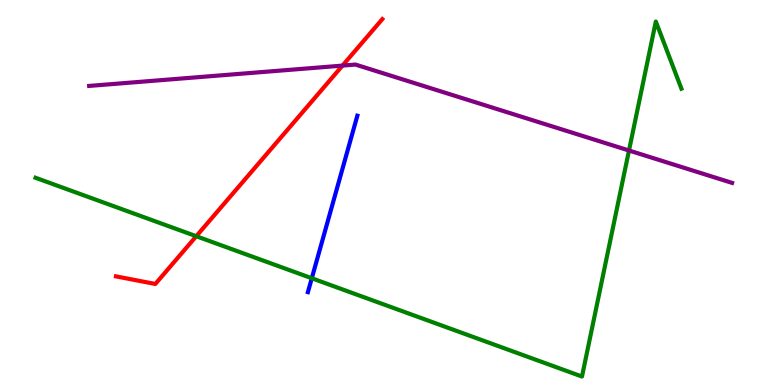[{'lines': ['blue', 'red'], 'intersections': []}, {'lines': ['green', 'red'], 'intersections': [{'x': 2.53, 'y': 3.86}]}, {'lines': ['purple', 'red'], 'intersections': [{'x': 4.42, 'y': 8.3}]}, {'lines': ['blue', 'green'], 'intersections': [{'x': 4.02, 'y': 2.77}]}, {'lines': ['blue', 'purple'], 'intersections': []}, {'lines': ['green', 'purple'], 'intersections': [{'x': 8.12, 'y': 6.09}]}]